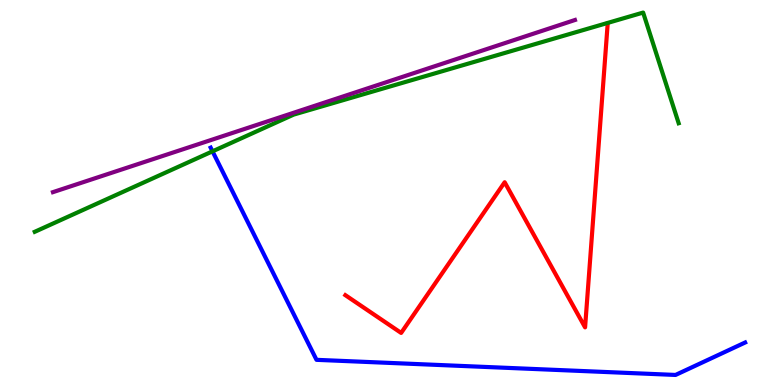[{'lines': ['blue', 'red'], 'intersections': []}, {'lines': ['green', 'red'], 'intersections': []}, {'lines': ['purple', 'red'], 'intersections': []}, {'lines': ['blue', 'green'], 'intersections': [{'x': 2.74, 'y': 6.07}]}, {'lines': ['blue', 'purple'], 'intersections': []}, {'lines': ['green', 'purple'], 'intersections': []}]